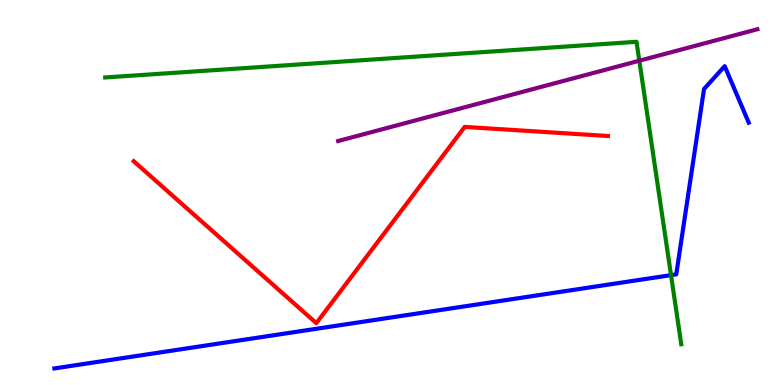[{'lines': ['blue', 'red'], 'intersections': []}, {'lines': ['green', 'red'], 'intersections': []}, {'lines': ['purple', 'red'], 'intersections': []}, {'lines': ['blue', 'green'], 'intersections': [{'x': 8.66, 'y': 2.85}]}, {'lines': ['blue', 'purple'], 'intersections': []}, {'lines': ['green', 'purple'], 'intersections': [{'x': 8.25, 'y': 8.42}]}]